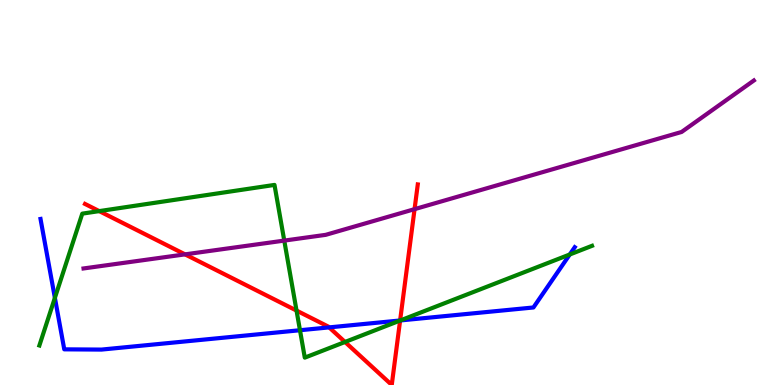[{'lines': ['blue', 'red'], 'intersections': [{'x': 4.25, 'y': 1.5}, {'x': 5.16, 'y': 1.68}]}, {'lines': ['green', 'red'], 'intersections': [{'x': 1.28, 'y': 4.52}, {'x': 3.83, 'y': 1.93}, {'x': 4.45, 'y': 1.12}, {'x': 5.16, 'y': 1.67}]}, {'lines': ['purple', 'red'], 'intersections': [{'x': 2.39, 'y': 3.39}, {'x': 5.35, 'y': 4.57}]}, {'lines': ['blue', 'green'], 'intersections': [{'x': 0.708, 'y': 2.26}, {'x': 3.87, 'y': 1.42}, {'x': 5.17, 'y': 1.68}, {'x': 7.35, 'y': 3.39}]}, {'lines': ['blue', 'purple'], 'intersections': []}, {'lines': ['green', 'purple'], 'intersections': [{'x': 3.67, 'y': 3.75}]}]